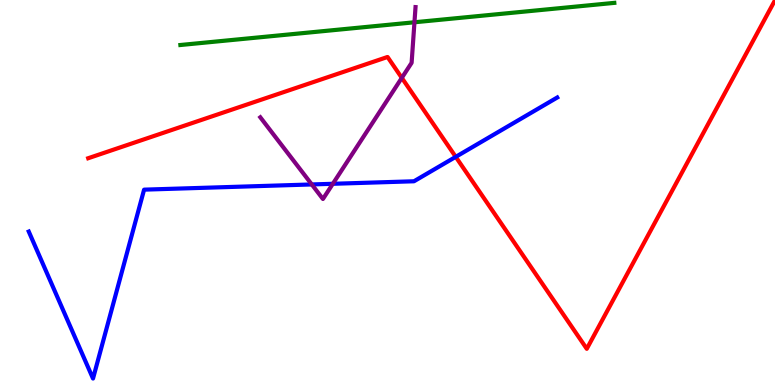[{'lines': ['blue', 'red'], 'intersections': [{'x': 5.88, 'y': 5.93}]}, {'lines': ['green', 'red'], 'intersections': []}, {'lines': ['purple', 'red'], 'intersections': [{'x': 5.18, 'y': 7.98}]}, {'lines': ['blue', 'green'], 'intersections': []}, {'lines': ['blue', 'purple'], 'intersections': [{'x': 4.02, 'y': 5.21}, {'x': 4.29, 'y': 5.23}]}, {'lines': ['green', 'purple'], 'intersections': [{'x': 5.35, 'y': 9.42}]}]